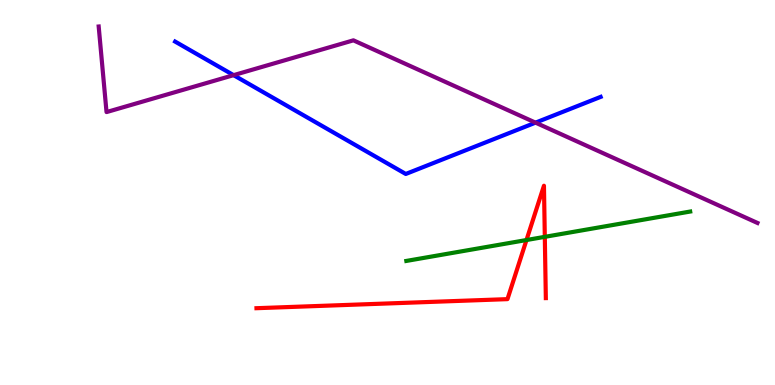[{'lines': ['blue', 'red'], 'intersections': []}, {'lines': ['green', 'red'], 'intersections': [{'x': 6.79, 'y': 3.77}, {'x': 7.03, 'y': 3.85}]}, {'lines': ['purple', 'red'], 'intersections': []}, {'lines': ['blue', 'green'], 'intersections': []}, {'lines': ['blue', 'purple'], 'intersections': [{'x': 3.01, 'y': 8.05}, {'x': 6.91, 'y': 6.81}]}, {'lines': ['green', 'purple'], 'intersections': []}]